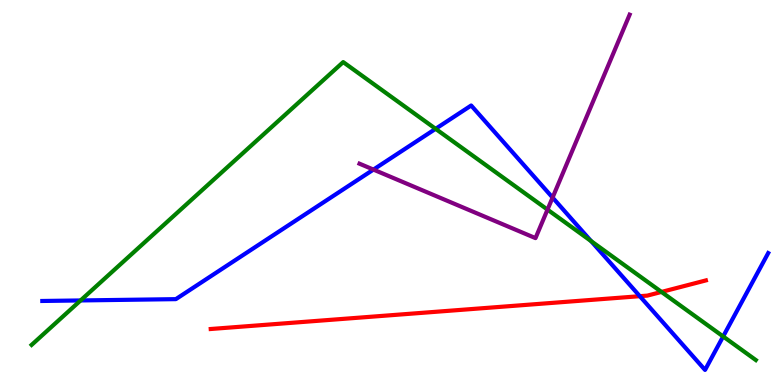[{'lines': ['blue', 'red'], 'intersections': [{'x': 8.26, 'y': 2.31}]}, {'lines': ['green', 'red'], 'intersections': [{'x': 8.54, 'y': 2.42}]}, {'lines': ['purple', 'red'], 'intersections': []}, {'lines': ['blue', 'green'], 'intersections': [{'x': 1.04, 'y': 2.2}, {'x': 5.62, 'y': 6.65}, {'x': 7.63, 'y': 3.74}, {'x': 9.33, 'y': 1.26}]}, {'lines': ['blue', 'purple'], 'intersections': [{'x': 4.82, 'y': 5.6}, {'x': 7.13, 'y': 4.87}]}, {'lines': ['green', 'purple'], 'intersections': [{'x': 7.06, 'y': 4.56}]}]